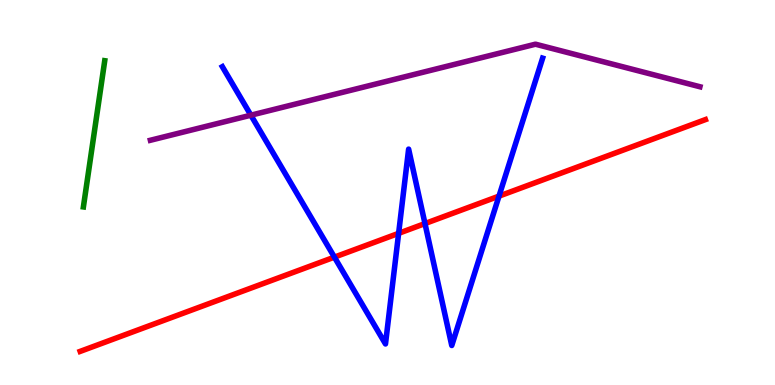[{'lines': ['blue', 'red'], 'intersections': [{'x': 4.31, 'y': 3.32}, {'x': 5.14, 'y': 3.94}, {'x': 5.48, 'y': 4.19}, {'x': 6.44, 'y': 4.91}]}, {'lines': ['green', 'red'], 'intersections': []}, {'lines': ['purple', 'red'], 'intersections': []}, {'lines': ['blue', 'green'], 'intersections': []}, {'lines': ['blue', 'purple'], 'intersections': [{'x': 3.24, 'y': 7.01}]}, {'lines': ['green', 'purple'], 'intersections': []}]